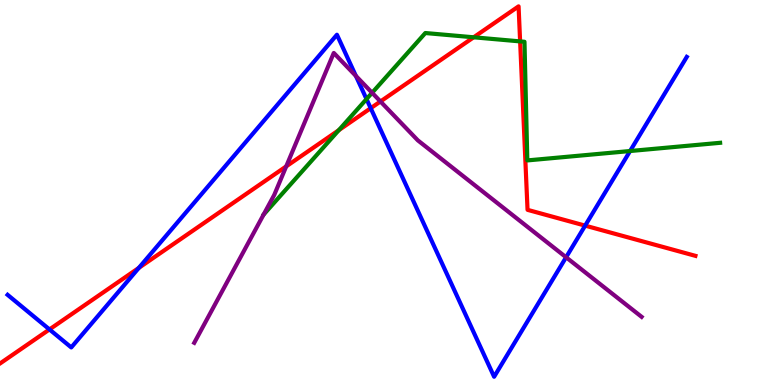[{'lines': ['blue', 'red'], 'intersections': [{'x': 0.638, 'y': 1.44}, {'x': 1.79, 'y': 3.04}, {'x': 4.78, 'y': 7.19}, {'x': 7.55, 'y': 4.14}]}, {'lines': ['green', 'red'], 'intersections': [{'x': 4.37, 'y': 6.62}, {'x': 6.11, 'y': 9.03}, {'x': 6.71, 'y': 8.92}]}, {'lines': ['purple', 'red'], 'intersections': [{'x': 3.69, 'y': 5.68}, {'x': 4.91, 'y': 7.36}]}, {'lines': ['blue', 'green'], 'intersections': [{'x': 4.73, 'y': 7.43}, {'x': 8.13, 'y': 6.08}]}, {'lines': ['blue', 'purple'], 'intersections': [{'x': 4.59, 'y': 8.03}, {'x': 7.3, 'y': 3.32}]}, {'lines': ['green', 'purple'], 'intersections': [{'x': 4.8, 'y': 7.59}]}]